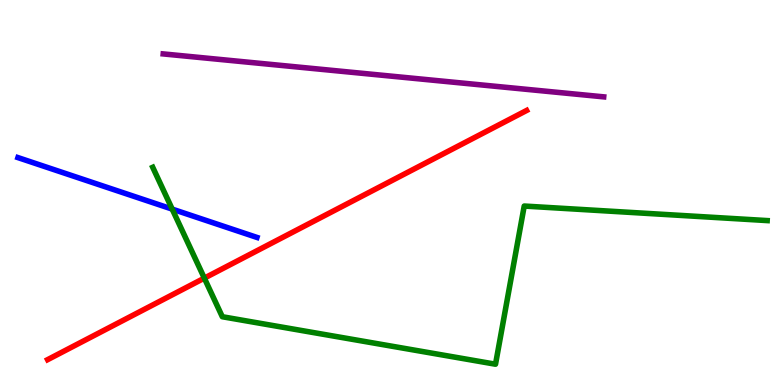[{'lines': ['blue', 'red'], 'intersections': []}, {'lines': ['green', 'red'], 'intersections': [{'x': 2.64, 'y': 2.78}]}, {'lines': ['purple', 'red'], 'intersections': []}, {'lines': ['blue', 'green'], 'intersections': [{'x': 2.22, 'y': 4.57}]}, {'lines': ['blue', 'purple'], 'intersections': []}, {'lines': ['green', 'purple'], 'intersections': []}]